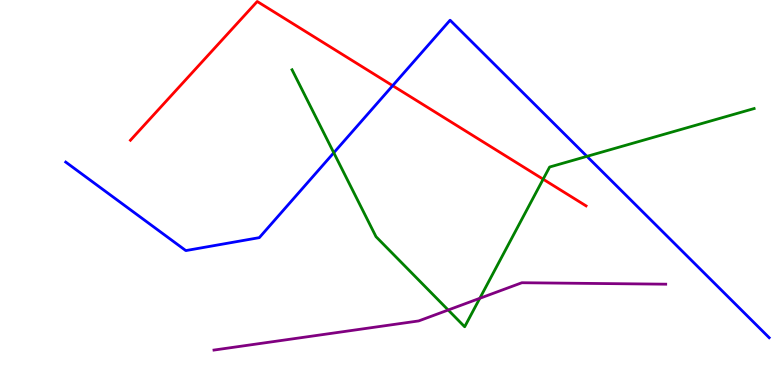[{'lines': ['blue', 'red'], 'intersections': [{'x': 5.07, 'y': 7.78}]}, {'lines': ['green', 'red'], 'intersections': [{'x': 7.01, 'y': 5.35}]}, {'lines': ['purple', 'red'], 'intersections': []}, {'lines': ['blue', 'green'], 'intersections': [{'x': 4.31, 'y': 6.03}, {'x': 7.57, 'y': 5.94}]}, {'lines': ['blue', 'purple'], 'intersections': []}, {'lines': ['green', 'purple'], 'intersections': [{'x': 5.78, 'y': 1.95}, {'x': 6.19, 'y': 2.25}]}]